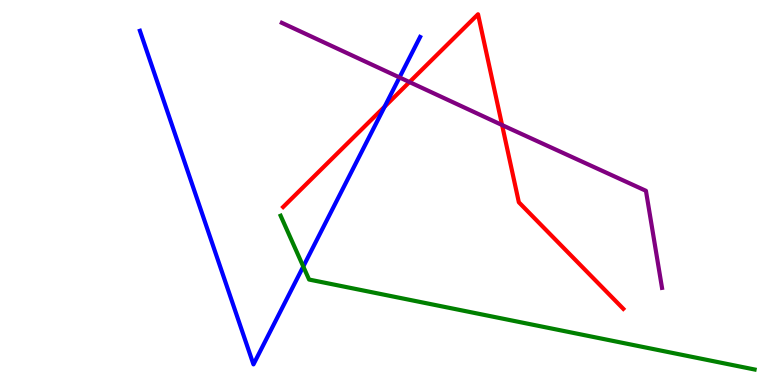[{'lines': ['blue', 'red'], 'intersections': [{'x': 4.96, 'y': 7.23}]}, {'lines': ['green', 'red'], 'intersections': []}, {'lines': ['purple', 'red'], 'intersections': [{'x': 5.28, 'y': 7.87}, {'x': 6.48, 'y': 6.75}]}, {'lines': ['blue', 'green'], 'intersections': [{'x': 3.91, 'y': 3.08}]}, {'lines': ['blue', 'purple'], 'intersections': [{'x': 5.15, 'y': 7.99}]}, {'lines': ['green', 'purple'], 'intersections': []}]